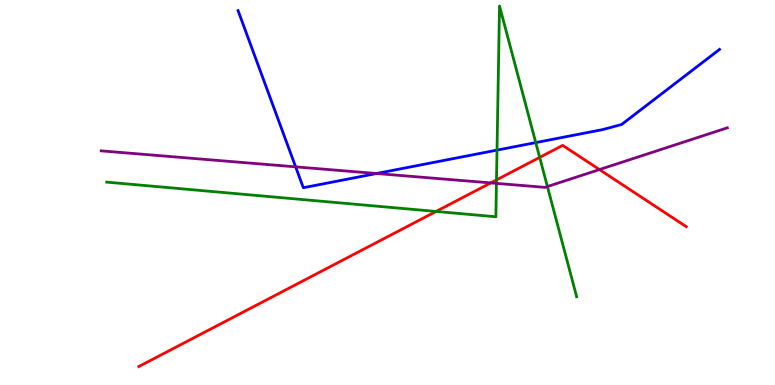[{'lines': ['blue', 'red'], 'intersections': []}, {'lines': ['green', 'red'], 'intersections': [{'x': 5.63, 'y': 4.51}, {'x': 6.41, 'y': 5.33}, {'x': 6.96, 'y': 5.91}]}, {'lines': ['purple', 'red'], 'intersections': [{'x': 6.33, 'y': 5.25}, {'x': 7.73, 'y': 5.6}]}, {'lines': ['blue', 'green'], 'intersections': [{'x': 6.41, 'y': 6.1}, {'x': 6.91, 'y': 6.3}]}, {'lines': ['blue', 'purple'], 'intersections': [{'x': 3.81, 'y': 5.67}, {'x': 4.86, 'y': 5.49}]}, {'lines': ['green', 'purple'], 'intersections': [{'x': 6.41, 'y': 5.24}, {'x': 7.06, 'y': 5.15}]}]